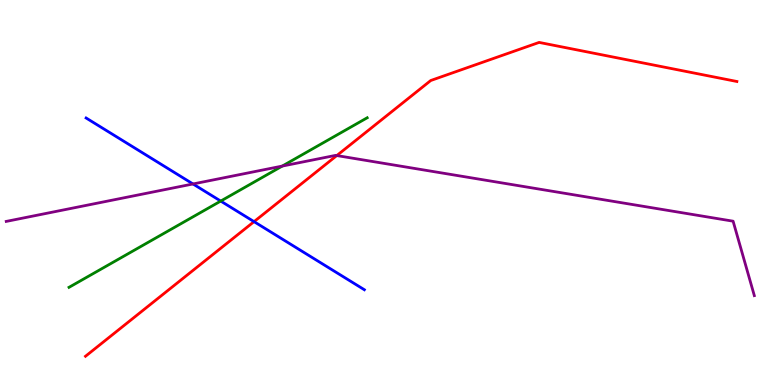[{'lines': ['blue', 'red'], 'intersections': [{'x': 3.28, 'y': 4.24}]}, {'lines': ['green', 'red'], 'intersections': []}, {'lines': ['purple', 'red'], 'intersections': [{'x': 4.35, 'y': 5.96}]}, {'lines': ['blue', 'green'], 'intersections': [{'x': 2.85, 'y': 4.78}]}, {'lines': ['blue', 'purple'], 'intersections': [{'x': 2.49, 'y': 5.22}]}, {'lines': ['green', 'purple'], 'intersections': [{'x': 3.64, 'y': 5.69}]}]